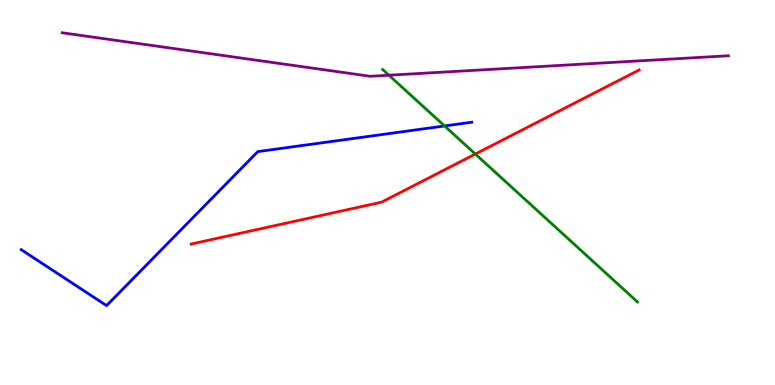[{'lines': ['blue', 'red'], 'intersections': []}, {'lines': ['green', 'red'], 'intersections': [{'x': 6.13, 'y': 6.0}]}, {'lines': ['purple', 'red'], 'intersections': []}, {'lines': ['blue', 'green'], 'intersections': [{'x': 5.74, 'y': 6.73}]}, {'lines': ['blue', 'purple'], 'intersections': []}, {'lines': ['green', 'purple'], 'intersections': [{'x': 5.02, 'y': 8.05}]}]